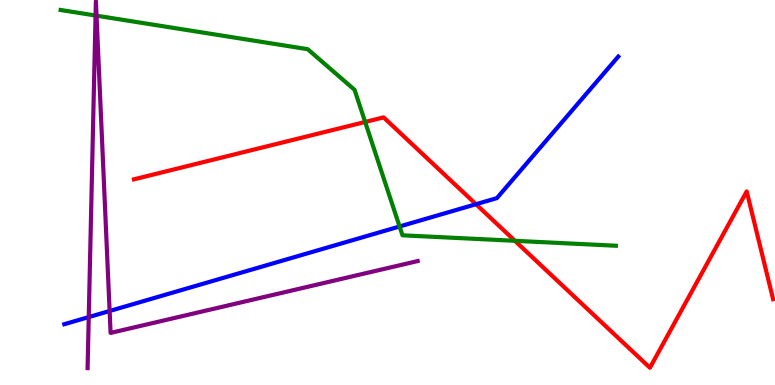[{'lines': ['blue', 'red'], 'intersections': [{'x': 6.14, 'y': 4.7}]}, {'lines': ['green', 'red'], 'intersections': [{'x': 4.71, 'y': 6.83}, {'x': 6.64, 'y': 3.75}]}, {'lines': ['purple', 'red'], 'intersections': []}, {'lines': ['blue', 'green'], 'intersections': [{'x': 5.16, 'y': 4.12}]}, {'lines': ['blue', 'purple'], 'intersections': [{'x': 1.15, 'y': 1.76}, {'x': 1.41, 'y': 1.92}]}, {'lines': ['green', 'purple'], 'intersections': [{'x': 1.23, 'y': 9.6}, {'x': 1.25, 'y': 9.59}]}]